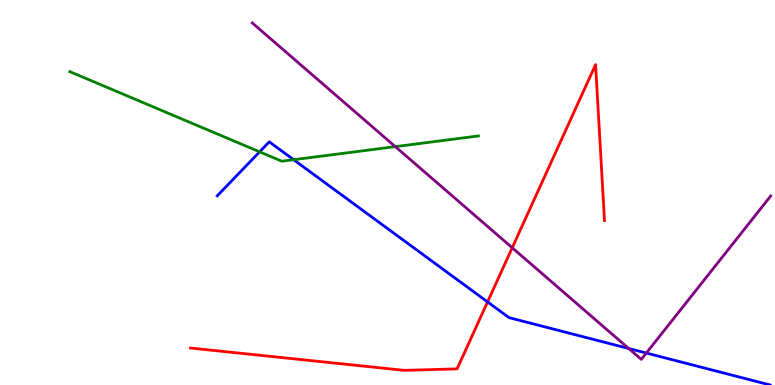[{'lines': ['blue', 'red'], 'intersections': [{'x': 6.29, 'y': 2.16}]}, {'lines': ['green', 'red'], 'intersections': []}, {'lines': ['purple', 'red'], 'intersections': [{'x': 6.61, 'y': 3.56}]}, {'lines': ['blue', 'green'], 'intersections': [{'x': 3.35, 'y': 6.06}, {'x': 3.79, 'y': 5.85}]}, {'lines': ['blue', 'purple'], 'intersections': [{'x': 8.11, 'y': 0.948}, {'x': 8.34, 'y': 0.83}]}, {'lines': ['green', 'purple'], 'intersections': [{'x': 5.1, 'y': 6.19}]}]